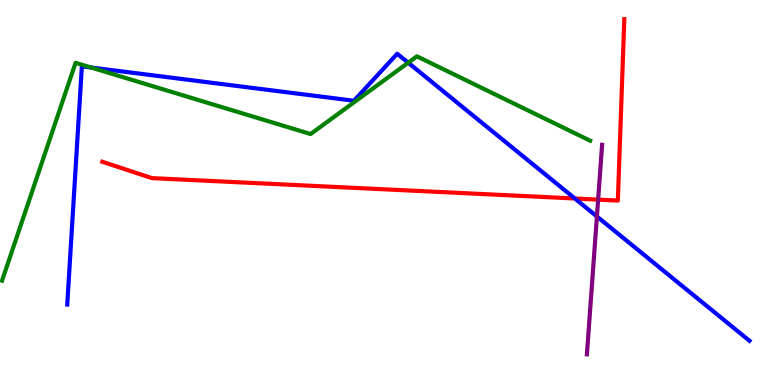[{'lines': ['blue', 'red'], 'intersections': [{'x': 7.42, 'y': 4.84}]}, {'lines': ['green', 'red'], 'intersections': []}, {'lines': ['purple', 'red'], 'intersections': [{'x': 7.72, 'y': 4.82}]}, {'lines': ['blue', 'green'], 'intersections': [{'x': 1.18, 'y': 8.25}, {'x': 5.27, 'y': 8.37}]}, {'lines': ['blue', 'purple'], 'intersections': [{'x': 7.7, 'y': 4.38}]}, {'lines': ['green', 'purple'], 'intersections': []}]